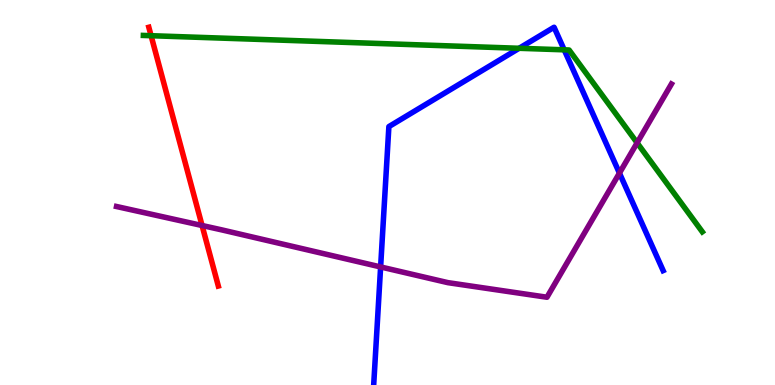[{'lines': ['blue', 'red'], 'intersections': []}, {'lines': ['green', 'red'], 'intersections': [{'x': 1.95, 'y': 9.07}]}, {'lines': ['purple', 'red'], 'intersections': [{'x': 2.61, 'y': 4.14}]}, {'lines': ['blue', 'green'], 'intersections': [{'x': 6.7, 'y': 8.75}, {'x': 7.28, 'y': 8.71}]}, {'lines': ['blue', 'purple'], 'intersections': [{'x': 4.91, 'y': 3.07}, {'x': 7.99, 'y': 5.5}]}, {'lines': ['green', 'purple'], 'intersections': [{'x': 8.22, 'y': 6.29}]}]